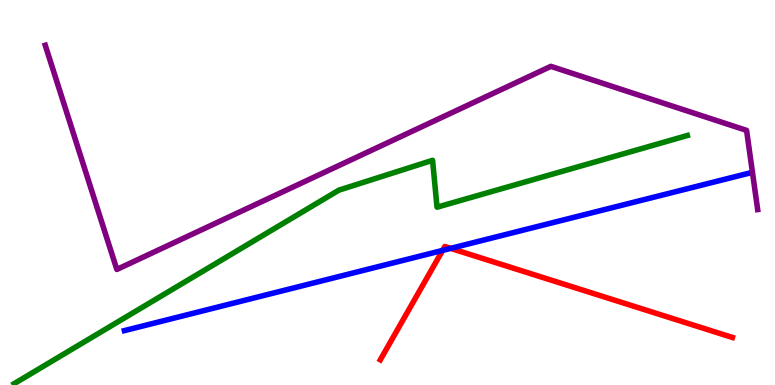[{'lines': ['blue', 'red'], 'intersections': [{'x': 5.71, 'y': 3.5}, {'x': 5.82, 'y': 3.55}]}, {'lines': ['green', 'red'], 'intersections': []}, {'lines': ['purple', 'red'], 'intersections': []}, {'lines': ['blue', 'green'], 'intersections': []}, {'lines': ['blue', 'purple'], 'intersections': []}, {'lines': ['green', 'purple'], 'intersections': []}]